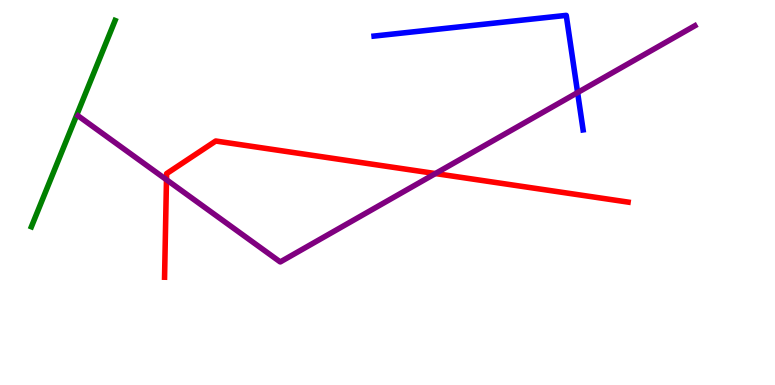[{'lines': ['blue', 'red'], 'intersections': []}, {'lines': ['green', 'red'], 'intersections': []}, {'lines': ['purple', 'red'], 'intersections': [{'x': 2.15, 'y': 5.33}, {'x': 5.62, 'y': 5.49}]}, {'lines': ['blue', 'green'], 'intersections': []}, {'lines': ['blue', 'purple'], 'intersections': [{'x': 7.45, 'y': 7.6}]}, {'lines': ['green', 'purple'], 'intersections': []}]